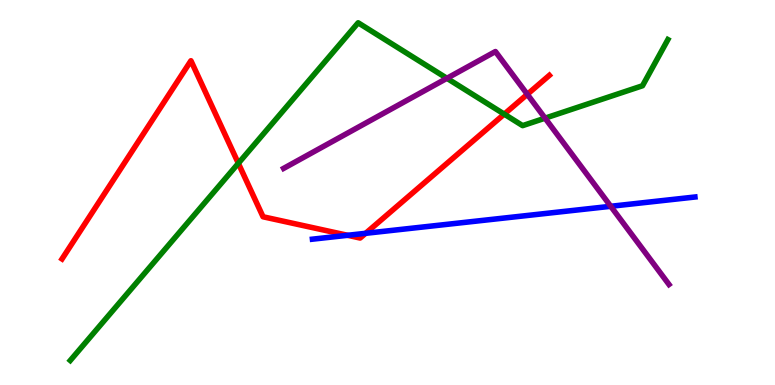[{'lines': ['blue', 'red'], 'intersections': [{'x': 4.49, 'y': 3.89}, {'x': 4.72, 'y': 3.94}]}, {'lines': ['green', 'red'], 'intersections': [{'x': 3.08, 'y': 5.76}, {'x': 6.51, 'y': 7.04}]}, {'lines': ['purple', 'red'], 'intersections': [{'x': 6.8, 'y': 7.55}]}, {'lines': ['blue', 'green'], 'intersections': []}, {'lines': ['blue', 'purple'], 'intersections': [{'x': 7.88, 'y': 4.64}]}, {'lines': ['green', 'purple'], 'intersections': [{'x': 5.77, 'y': 7.97}, {'x': 7.03, 'y': 6.93}]}]